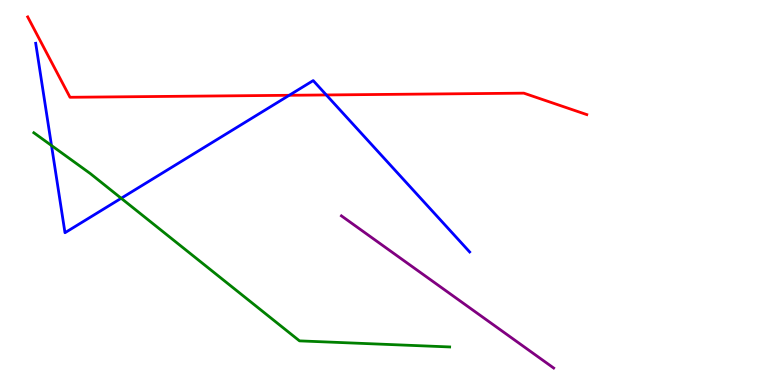[{'lines': ['blue', 'red'], 'intersections': [{'x': 3.73, 'y': 7.52}, {'x': 4.21, 'y': 7.53}]}, {'lines': ['green', 'red'], 'intersections': []}, {'lines': ['purple', 'red'], 'intersections': []}, {'lines': ['blue', 'green'], 'intersections': [{'x': 0.665, 'y': 6.22}, {'x': 1.56, 'y': 4.85}]}, {'lines': ['blue', 'purple'], 'intersections': []}, {'lines': ['green', 'purple'], 'intersections': []}]